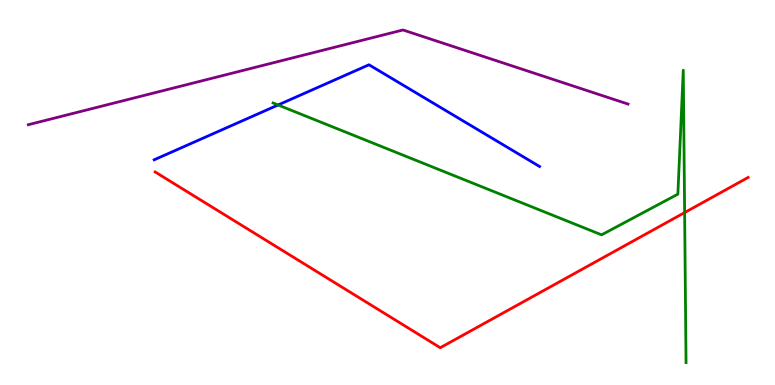[{'lines': ['blue', 'red'], 'intersections': []}, {'lines': ['green', 'red'], 'intersections': [{'x': 8.83, 'y': 4.48}]}, {'lines': ['purple', 'red'], 'intersections': []}, {'lines': ['blue', 'green'], 'intersections': [{'x': 3.59, 'y': 7.27}]}, {'lines': ['blue', 'purple'], 'intersections': []}, {'lines': ['green', 'purple'], 'intersections': []}]